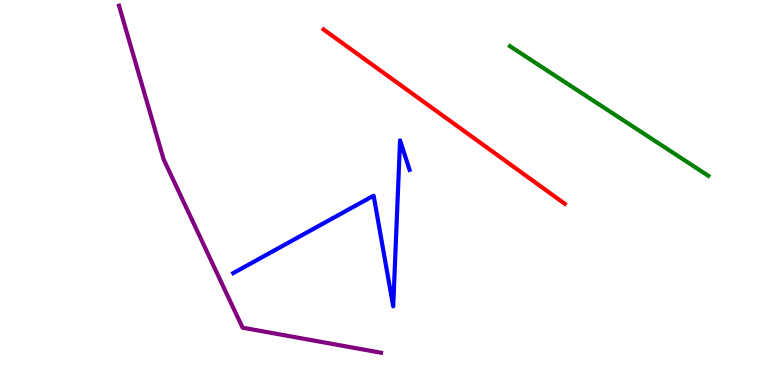[{'lines': ['blue', 'red'], 'intersections': []}, {'lines': ['green', 'red'], 'intersections': []}, {'lines': ['purple', 'red'], 'intersections': []}, {'lines': ['blue', 'green'], 'intersections': []}, {'lines': ['blue', 'purple'], 'intersections': []}, {'lines': ['green', 'purple'], 'intersections': []}]